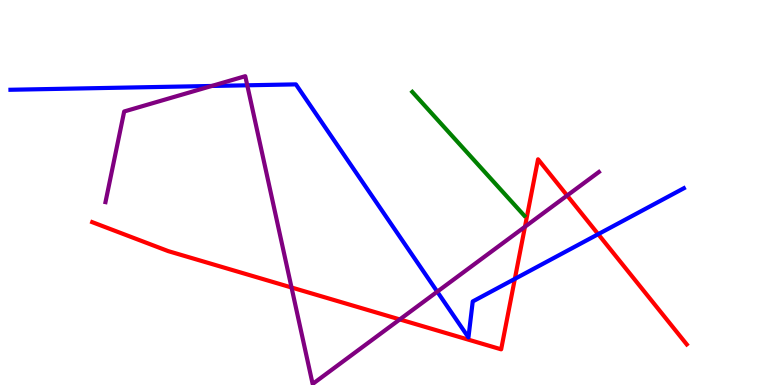[{'lines': ['blue', 'red'], 'intersections': [{'x': 6.64, 'y': 2.76}, {'x': 7.72, 'y': 3.92}]}, {'lines': ['green', 'red'], 'intersections': []}, {'lines': ['purple', 'red'], 'intersections': [{'x': 3.76, 'y': 2.53}, {'x': 5.16, 'y': 1.7}, {'x': 6.77, 'y': 4.11}, {'x': 7.32, 'y': 4.92}]}, {'lines': ['blue', 'green'], 'intersections': []}, {'lines': ['blue', 'purple'], 'intersections': [{'x': 2.73, 'y': 7.77}, {'x': 3.19, 'y': 7.78}, {'x': 5.64, 'y': 2.42}]}, {'lines': ['green', 'purple'], 'intersections': []}]